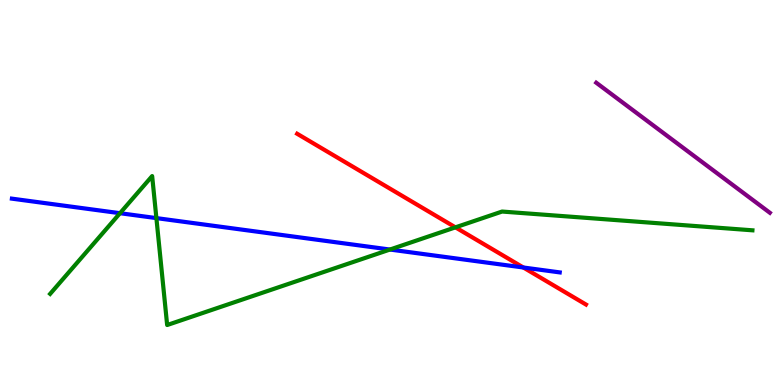[{'lines': ['blue', 'red'], 'intersections': [{'x': 6.75, 'y': 3.05}]}, {'lines': ['green', 'red'], 'intersections': [{'x': 5.88, 'y': 4.09}]}, {'lines': ['purple', 'red'], 'intersections': []}, {'lines': ['blue', 'green'], 'intersections': [{'x': 1.55, 'y': 4.46}, {'x': 2.02, 'y': 4.34}, {'x': 5.03, 'y': 3.52}]}, {'lines': ['blue', 'purple'], 'intersections': []}, {'lines': ['green', 'purple'], 'intersections': []}]